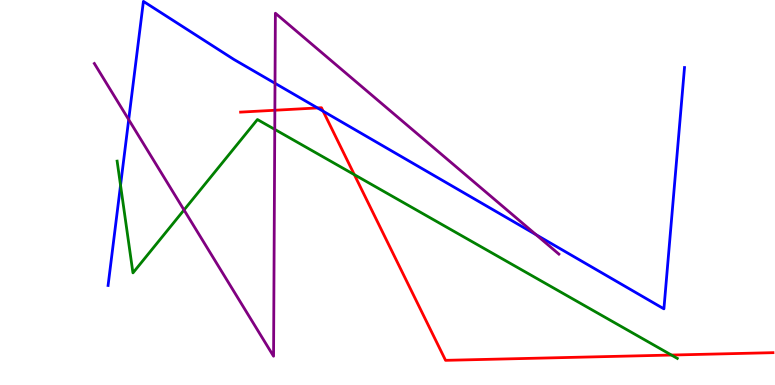[{'lines': ['blue', 'red'], 'intersections': [{'x': 4.1, 'y': 7.2}, {'x': 4.17, 'y': 7.11}]}, {'lines': ['green', 'red'], 'intersections': [{'x': 4.57, 'y': 5.46}, {'x': 8.66, 'y': 0.778}]}, {'lines': ['purple', 'red'], 'intersections': [{'x': 3.55, 'y': 7.14}]}, {'lines': ['blue', 'green'], 'intersections': [{'x': 1.56, 'y': 5.19}]}, {'lines': ['blue', 'purple'], 'intersections': [{'x': 1.66, 'y': 6.89}, {'x': 3.55, 'y': 7.84}, {'x': 6.92, 'y': 3.9}]}, {'lines': ['green', 'purple'], 'intersections': [{'x': 2.37, 'y': 4.55}, {'x': 3.55, 'y': 6.64}]}]